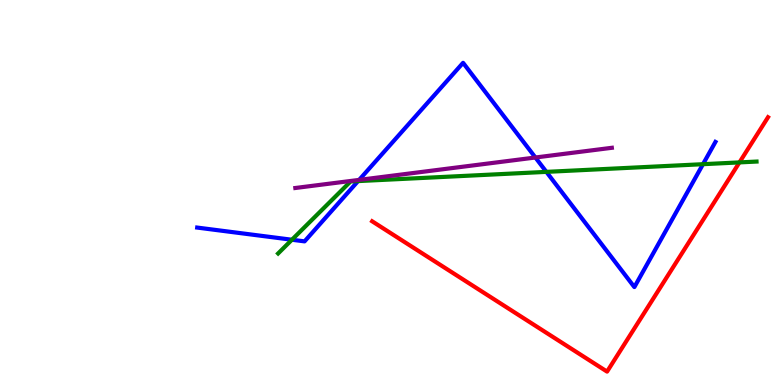[{'lines': ['blue', 'red'], 'intersections': []}, {'lines': ['green', 'red'], 'intersections': [{'x': 9.54, 'y': 5.78}]}, {'lines': ['purple', 'red'], 'intersections': []}, {'lines': ['blue', 'green'], 'intersections': [{'x': 3.77, 'y': 3.77}, {'x': 4.62, 'y': 5.3}, {'x': 7.05, 'y': 5.54}, {'x': 9.07, 'y': 5.74}]}, {'lines': ['blue', 'purple'], 'intersections': [{'x': 4.63, 'y': 5.33}, {'x': 6.91, 'y': 5.91}]}, {'lines': ['green', 'purple'], 'intersections': []}]